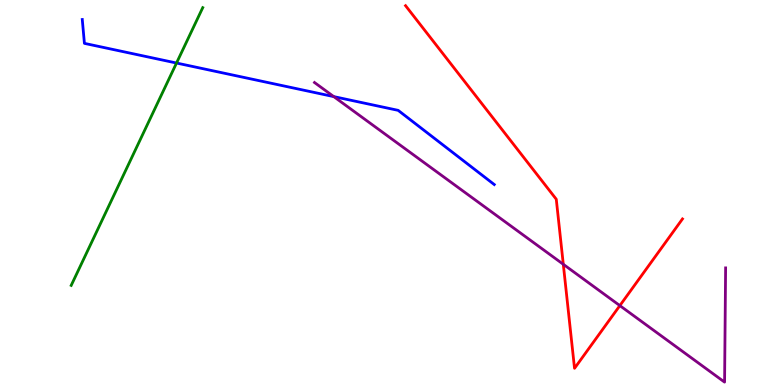[{'lines': ['blue', 'red'], 'intersections': []}, {'lines': ['green', 'red'], 'intersections': []}, {'lines': ['purple', 'red'], 'intersections': [{'x': 7.27, 'y': 3.14}, {'x': 8.0, 'y': 2.06}]}, {'lines': ['blue', 'green'], 'intersections': [{'x': 2.28, 'y': 8.36}]}, {'lines': ['blue', 'purple'], 'intersections': [{'x': 4.31, 'y': 7.49}]}, {'lines': ['green', 'purple'], 'intersections': []}]